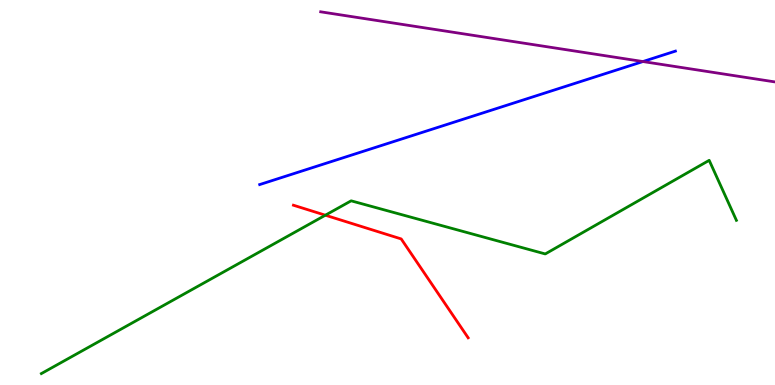[{'lines': ['blue', 'red'], 'intersections': []}, {'lines': ['green', 'red'], 'intersections': [{'x': 4.2, 'y': 4.41}]}, {'lines': ['purple', 'red'], 'intersections': []}, {'lines': ['blue', 'green'], 'intersections': []}, {'lines': ['blue', 'purple'], 'intersections': [{'x': 8.3, 'y': 8.4}]}, {'lines': ['green', 'purple'], 'intersections': []}]